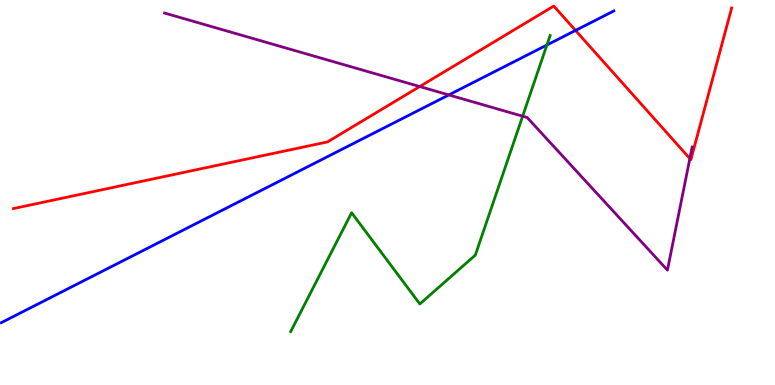[{'lines': ['blue', 'red'], 'intersections': [{'x': 7.43, 'y': 9.21}]}, {'lines': ['green', 'red'], 'intersections': []}, {'lines': ['purple', 'red'], 'intersections': [{'x': 5.42, 'y': 7.75}, {'x': 8.9, 'y': 5.88}]}, {'lines': ['blue', 'green'], 'intersections': [{'x': 7.06, 'y': 8.83}]}, {'lines': ['blue', 'purple'], 'intersections': [{'x': 5.79, 'y': 7.53}]}, {'lines': ['green', 'purple'], 'intersections': [{'x': 6.74, 'y': 6.98}]}]